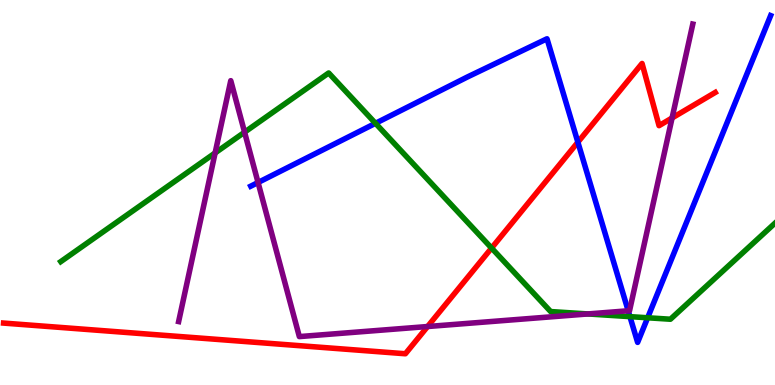[{'lines': ['blue', 'red'], 'intersections': [{'x': 7.46, 'y': 6.31}]}, {'lines': ['green', 'red'], 'intersections': [{'x': 6.34, 'y': 3.56}]}, {'lines': ['purple', 'red'], 'intersections': [{'x': 5.52, 'y': 1.52}, {'x': 8.67, 'y': 6.94}]}, {'lines': ['blue', 'green'], 'intersections': [{'x': 4.85, 'y': 6.8}, {'x': 8.13, 'y': 1.78}, {'x': 8.36, 'y': 1.75}]}, {'lines': ['blue', 'purple'], 'intersections': [{'x': 3.33, 'y': 5.26}, {'x': 8.11, 'y': 1.93}]}, {'lines': ['green', 'purple'], 'intersections': [{'x': 2.78, 'y': 6.03}, {'x': 3.16, 'y': 6.57}, {'x': 7.59, 'y': 1.85}]}]